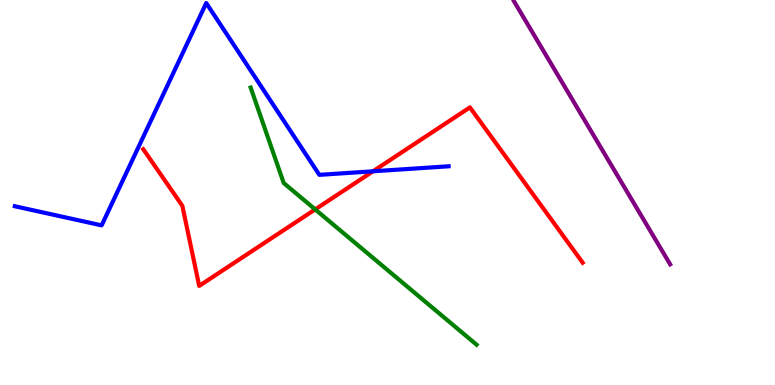[{'lines': ['blue', 'red'], 'intersections': [{'x': 4.81, 'y': 5.55}]}, {'lines': ['green', 'red'], 'intersections': [{'x': 4.07, 'y': 4.56}]}, {'lines': ['purple', 'red'], 'intersections': []}, {'lines': ['blue', 'green'], 'intersections': []}, {'lines': ['blue', 'purple'], 'intersections': []}, {'lines': ['green', 'purple'], 'intersections': []}]